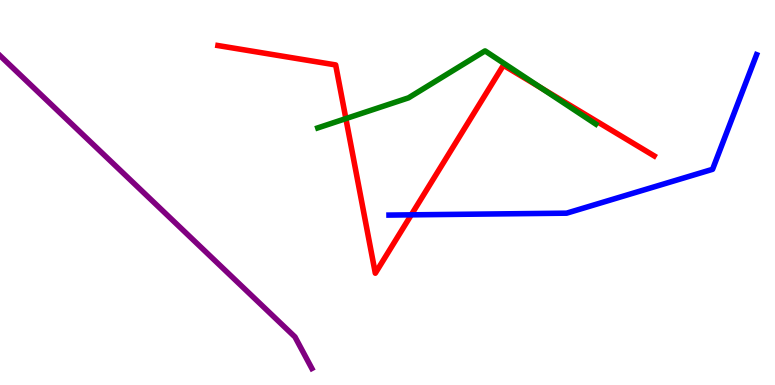[{'lines': ['blue', 'red'], 'intersections': [{'x': 5.31, 'y': 4.42}]}, {'lines': ['green', 'red'], 'intersections': [{'x': 4.46, 'y': 6.92}, {'x': 6.98, 'y': 7.72}]}, {'lines': ['purple', 'red'], 'intersections': []}, {'lines': ['blue', 'green'], 'intersections': []}, {'lines': ['blue', 'purple'], 'intersections': []}, {'lines': ['green', 'purple'], 'intersections': []}]